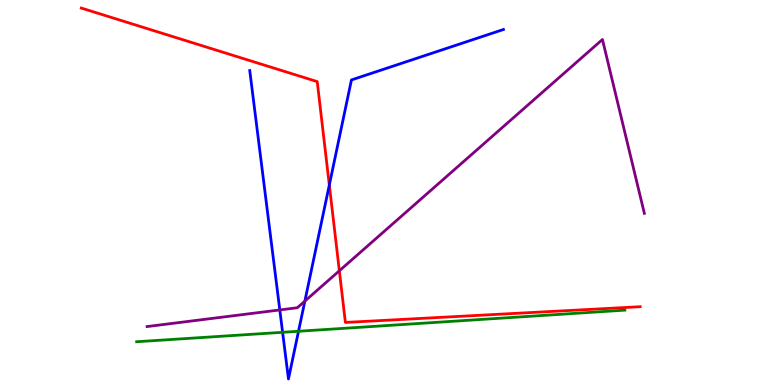[{'lines': ['blue', 'red'], 'intersections': [{'x': 4.25, 'y': 5.19}]}, {'lines': ['green', 'red'], 'intersections': []}, {'lines': ['purple', 'red'], 'intersections': [{'x': 4.38, 'y': 2.97}]}, {'lines': ['blue', 'green'], 'intersections': [{'x': 3.65, 'y': 1.37}, {'x': 3.85, 'y': 1.4}]}, {'lines': ['blue', 'purple'], 'intersections': [{'x': 3.61, 'y': 1.95}, {'x': 3.93, 'y': 2.18}]}, {'lines': ['green', 'purple'], 'intersections': []}]